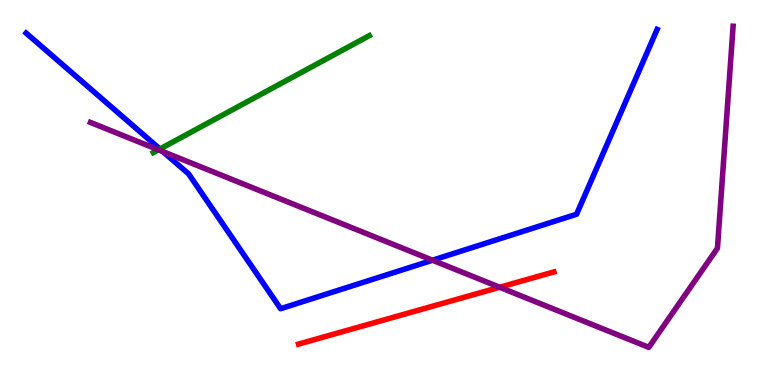[{'lines': ['blue', 'red'], 'intersections': []}, {'lines': ['green', 'red'], 'intersections': []}, {'lines': ['purple', 'red'], 'intersections': [{'x': 6.45, 'y': 2.54}]}, {'lines': ['blue', 'green'], 'intersections': [{'x': 2.06, 'y': 6.13}]}, {'lines': ['blue', 'purple'], 'intersections': [{'x': 2.1, 'y': 6.06}, {'x': 5.58, 'y': 3.24}]}, {'lines': ['green', 'purple'], 'intersections': [{'x': 2.04, 'y': 6.11}]}]